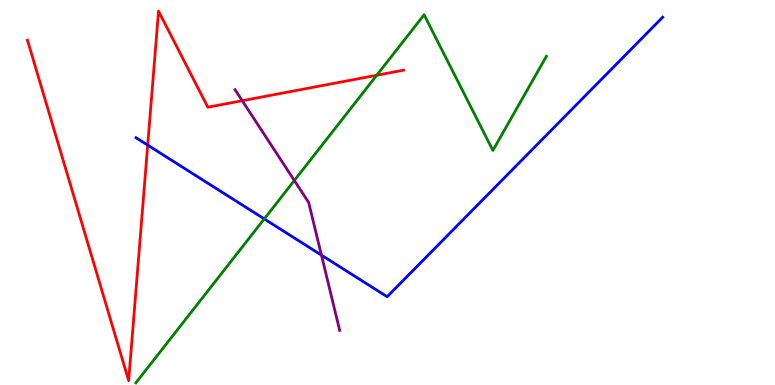[{'lines': ['blue', 'red'], 'intersections': [{'x': 1.91, 'y': 6.23}]}, {'lines': ['green', 'red'], 'intersections': [{'x': 4.86, 'y': 8.05}]}, {'lines': ['purple', 'red'], 'intersections': [{'x': 3.13, 'y': 7.38}]}, {'lines': ['blue', 'green'], 'intersections': [{'x': 3.41, 'y': 4.31}]}, {'lines': ['blue', 'purple'], 'intersections': [{'x': 4.15, 'y': 3.37}]}, {'lines': ['green', 'purple'], 'intersections': [{'x': 3.8, 'y': 5.31}]}]